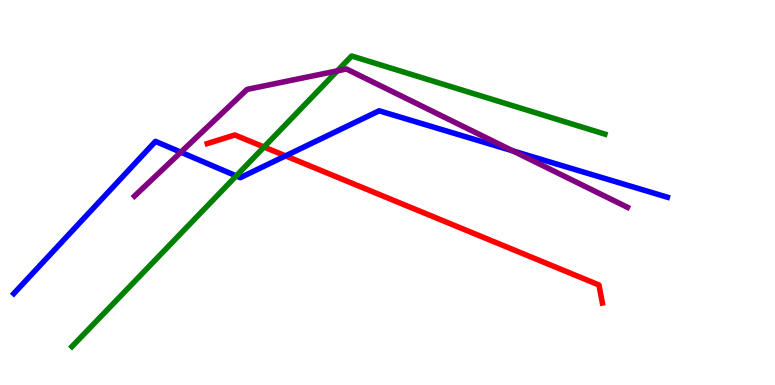[{'lines': ['blue', 'red'], 'intersections': [{'x': 3.68, 'y': 5.95}]}, {'lines': ['green', 'red'], 'intersections': [{'x': 3.41, 'y': 6.18}]}, {'lines': ['purple', 'red'], 'intersections': []}, {'lines': ['blue', 'green'], 'intersections': [{'x': 3.05, 'y': 5.43}]}, {'lines': ['blue', 'purple'], 'intersections': [{'x': 2.33, 'y': 6.05}, {'x': 6.62, 'y': 6.08}]}, {'lines': ['green', 'purple'], 'intersections': [{'x': 4.35, 'y': 8.16}]}]